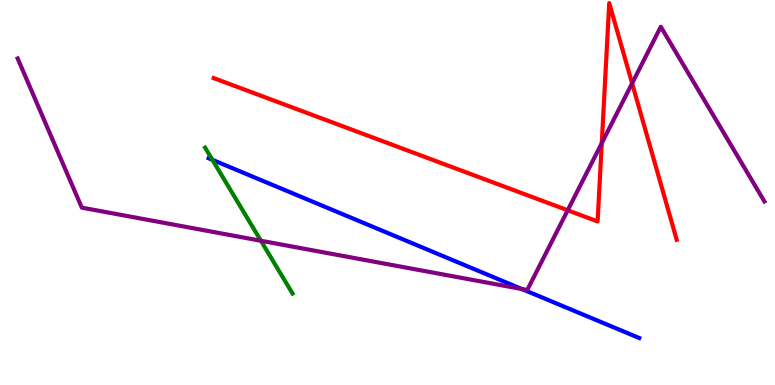[{'lines': ['blue', 'red'], 'intersections': []}, {'lines': ['green', 'red'], 'intersections': []}, {'lines': ['purple', 'red'], 'intersections': [{'x': 7.33, 'y': 4.54}, {'x': 7.76, 'y': 6.28}, {'x': 8.16, 'y': 7.84}]}, {'lines': ['blue', 'green'], 'intersections': [{'x': 2.74, 'y': 5.85}]}, {'lines': ['blue', 'purple'], 'intersections': [{'x': 6.73, 'y': 2.49}]}, {'lines': ['green', 'purple'], 'intersections': [{'x': 3.37, 'y': 3.75}]}]